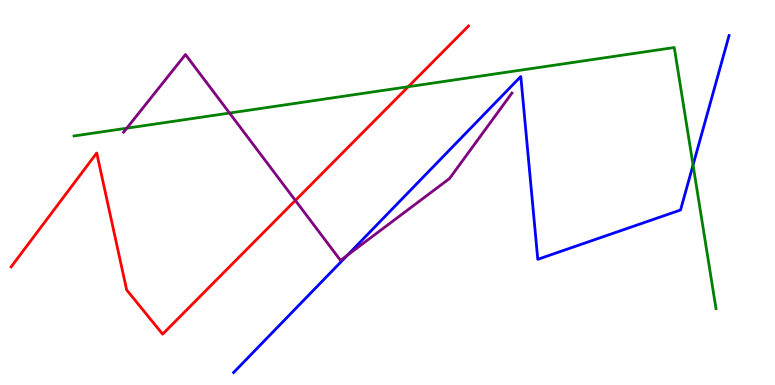[{'lines': ['blue', 'red'], 'intersections': []}, {'lines': ['green', 'red'], 'intersections': [{'x': 5.27, 'y': 7.75}]}, {'lines': ['purple', 'red'], 'intersections': [{'x': 3.81, 'y': 4.79}]}, {'lines': ['blue', 'green'], 'intersections': [{'x': 8.94, 'y': 5.71}]}, {'lines': ['blue', 'purple'], 'intersections': [{'x': 4.48, 'y': 3.37}]}, {'lines': ['green', 'purple'], 'intersections': [{'x': 1.64, 'y': 6.67}, {'x': 2.96, 'y': 7.06}]}]